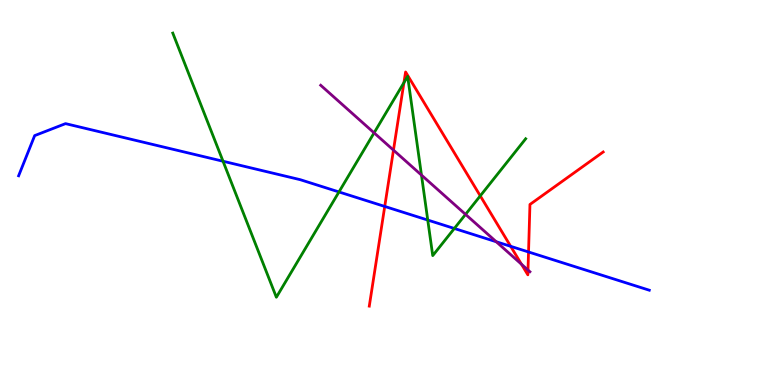[{'lines': ['blue', 'red'], 'intersections': [{'x': 4.96, 'y': 4.64}, {'x': 6.59, 'y': 3.6}, {'x': 6.82, 'y': 3.46}]}, {'lines': ['green', 'red'], 'intersections': [{'x': 5.21, 'y': 7.85}, {'x': 6.2, 'y': 4.91}]}, {'lines': ['purple', 'red'], 'intersections': [{'x': 5.08, 'y': 6.1}, {'x': 6.73, 'y': 3.14}, {'x': 6.81, 'y': 2.99}]}, {'lines': ['blue', 'green'], 'intersections': [{'x': 2.88, 'y': 5.81}, {'x': 4.37, 'y': 5.01}, {'x': 5.52, 'y': 4.28}, {'x': 5.86, 'y': 4.07}]}, {'lines': ['blue', 'purple'], 'intersections': [{'x': 6.4, 'y': 3.72}]}, {'lines': ['green', 'purple'], 'intersections': [{'x': 4.83, 'y': 6.55}, {'x': 5.44, 'y': 5.45}, {'x': 6.01, 'y': 4.43}]}]